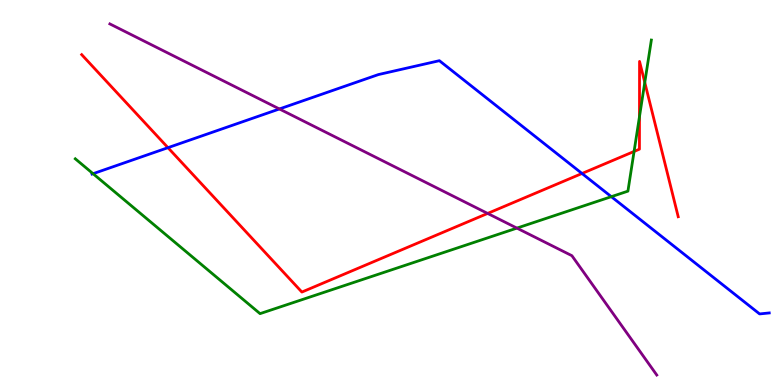[{'lines': ['blue', 'red'], 'intersections': [{'x': 2.17, 'y': 6.16}, {'x': 7.51, 'y': 5.49}]}, {'lines': ['green', 'red'], 'intersections': [{'x': 8.18, 'y': 6.07}, {'x': 8.25, 'y': 6.97}, {'x': 8.32, 'y': 7.86}]}, {'lines': ['purple', 'red'], 'intersections': [{'x': 6.29, 'y': 4.46}]}, {'lines': ['blue', 'green'], 'intersections': [{'x': 1.2, 'y': 5.49}, {'x': 7.89, 'y': 4.89}]}, {'lines': ['blue', 'purple'], 'intersections': [{'x': 3.61, 'y': 7.17}]}, {'lines': ['green', 'purple'], 'intersections': [{'x': 6.67, 'y': 4.07}]}]